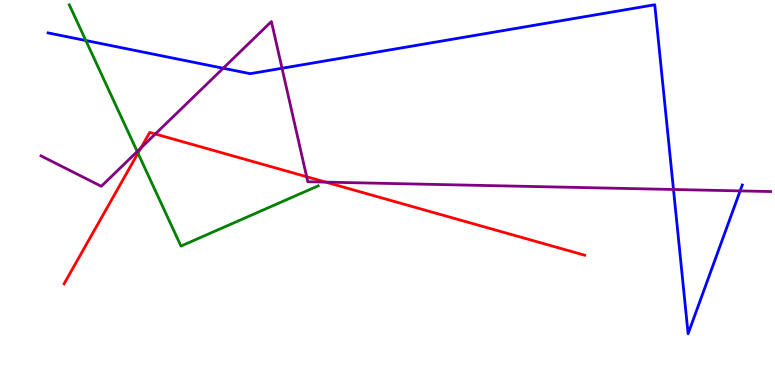[{'lines': ['blue', 'red'], 'intersections': []}, {'lines': ['green', 'red'], 'intersections': [{'x': 1.78, 'y': 6.02}]}, {'lines': ['purple', 'red'], 'intersections': [{'x': 1.82, 'y': 6.16}, {'x': 2.0, 'y': 6.52}, {'x': 3.96, 'y': 5.41}, {'x': 4.2, 'y': 5.27}]}, {'lines': ['blue', 'green'], 'intersections': [{'x': 1.11, 'y': 8.95}]}, {'lines': ['blue', 'purple'], 'intersections': [{'x': 2.88, 'y': 8.23}, {'x': 3.64, 'y': 8.23}, {'x': 8.69, 'y': 5.08}, {'x': 9.55, 'y': 5.04}]}, {'lines': ['green', 'purple'], 'intersections': [{'x': 1.77, 'y': 6.06}]}]